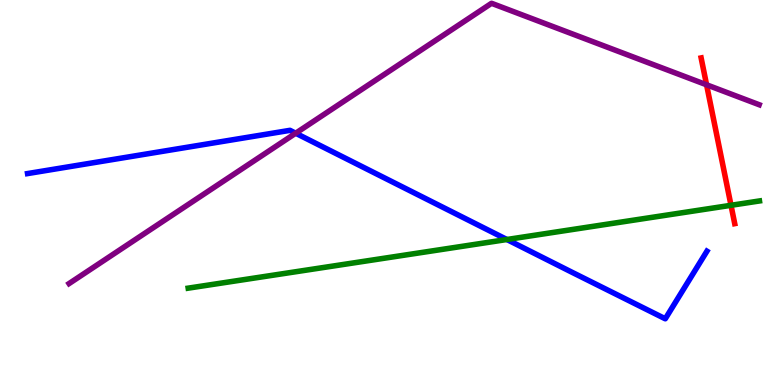[{'lines': ['blue', 'red'], 'intersections': []}, {'lines': ['green', 'red'], 'intersections': [{'x': 9.43, 'y': 4.67}]}, {'lines': ['purple', 'red'], 'intersections': [{'x': 9.12, 'y': 7.8}]}, {'lines': ['blue', 'green'], 'intersections': [{'x': 6.54, 'y': 3.78}]}, {'lines': ['blue', 'purple'], 'intersections': [{'x': 3.82, 'y': 6.54}]}, {'lines': ['green', 'purple'], 'intersections': []}]